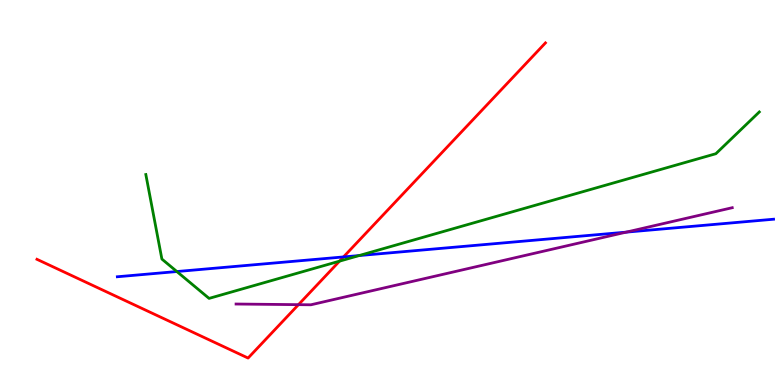[{'lines': ['blue', 'red'], 'intersections': [{'x': 4.43, 'y': 3.33}]}, {'lines': ['green', 'red'], 'intersections': [{'x': 4.38, 'y': 3.22}]}, {'lines': ['purple', 'red'], 'intersections': [{'x': 3.85, 'y': 2.09}]}, {'lines': ['blue', 'green'], 'intersections': [{'x': 2.28, 'y': 2.95}, {'x': 4.63, 'y': 3.36}]}, {'lines': ['blue', 'purple'], 'intersections': [{'x': 8.08, 'y': 3.97}]}, {'lines': ['green', 'purple'], 'intersections': []}]